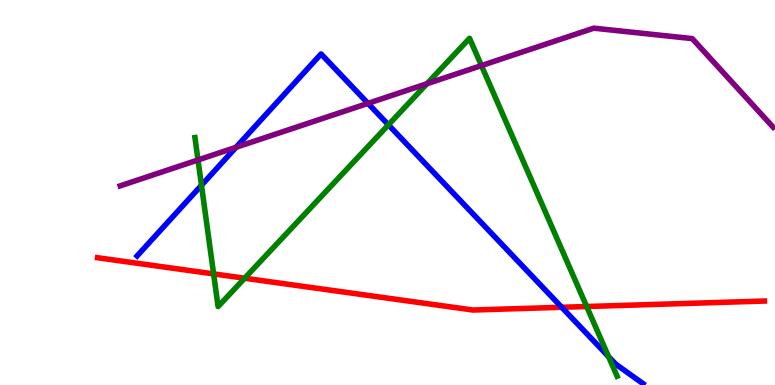[{'lines': ['blue', 'red'], 'intersections': [{'x': 7.25, 'y': 2.02}]}, {'lines': ['green', 'red'], 'intersections': [{'x': 2.76, 'y': 2.89}, {'x': 3.16, 'y': 2.77}, {'x': 7.57, 'y': 2.04}]}, {'lines': ['purple', 'red'], 'intersections': []}, {'lines': ['blue', 'green'], 'intersections': [{'x': 2.6, 'y': 5.19}, {'x': 5.01, 'y': 6.76}, {'x': 7.85, 'y': 0.738}]}, {'lines': ['blue', 'purple'], 'intersections': [{'x': 3.05, 'y': 6.17}, {'x': 4.75, 'y': 7.32}]}, {'lines': ['green', 'purple'], 'intersections': [{'x': 2.55, 'y': 5.85}, {'x': 5.51, 'y': 7.83}, {'x': 6.21, 'y': 8.3}]}]